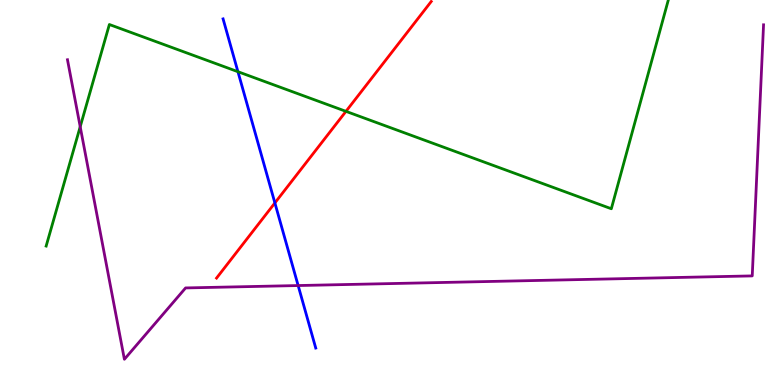[{'lines': ['blue', 'red'], 'intersections': [{'x': 3.55, 'y': 4.73}]}, {'lines': ['green', 'red'], 'intersections': [{'x': 4.46, 'y': 7.11}]}, {'lines': ['purple', 'red'], 'intersections': []}, {'lines': ['blue', 'green'], 'intersections': [{'x': 3.07, 'y': 8.14}]}, {'lines': ['blue', 'purple'], 'intersections': [{'x': 3.85, 'y': 2.58}]}, {'lines': ['green', 'purple'], 'intersections': [{'x': 1.03, 'y': 6.71}]}]